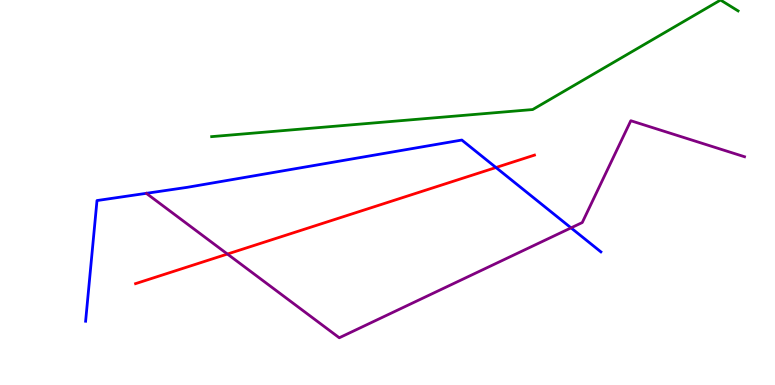[{'lines': ['blue', 'red'], 'intersections': [{'x': 6.4, 'y': 5.65}]}, {'lines': ['green', 'red'], 'intersections': []}, {'lines': ['purple', 'red'], 'intersections': [{'x': 2.93, 'y': 3.4}]}, {'lines': ['blue', 'green'], 'intersections': []}, {'lines': ['blue', 'purple'], 'intersections': [{'x': 7.37, 'y': 4.08}]}, {'lines': ['green', 'purple'], 'intersections': []}]